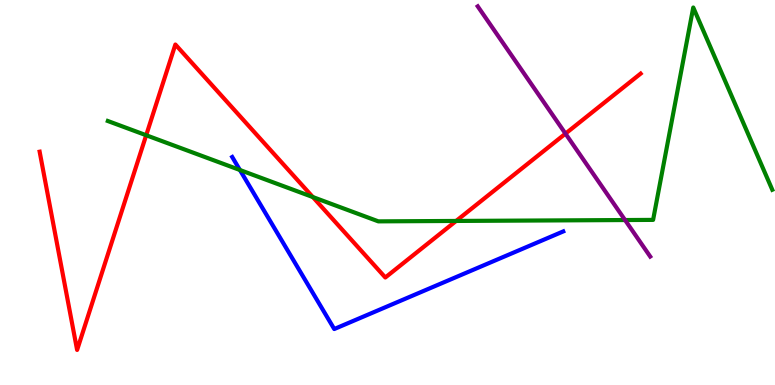[{'lines': ['blue', 'red'], 'intersections': []}, {'lines': ['green', 'red'], 'intersections': [{'x': 1.89, 'y': 6.49}, {'x': 4.04, 'y': 4.88}, {'x': 5.89, 'y': 4.26}]}, {'lines': ['purple', 'red'], 'intersections': [{'x': 7.3, 'y': 6.53}]}, {'lines': ['blue', 'green'], 'intersections': [{'x': 3.1, 'y': 5.58}]}, {'lines': ['blue', 'purple'], 'intersections': []}, {'lines': ['green', 'purple'], 'intersections': [{'x': 8.07, 'y': 4.28}]}]